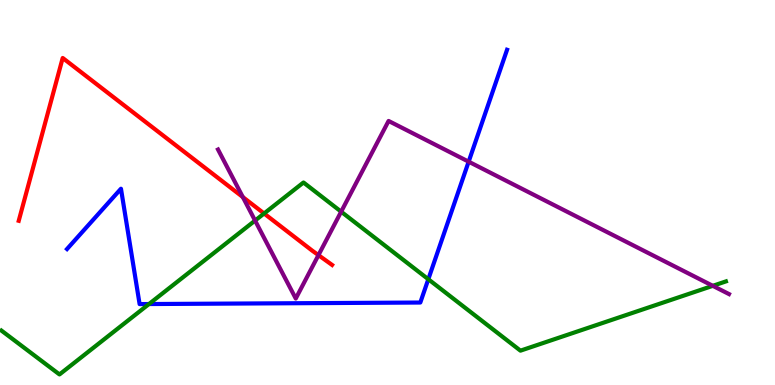[{'lines': ['blue', 'red'], 'intersections': []}, {'lines': ['green', 'red'], 'intersections': [{'x': 3.41, 'y': 4.45}]}, {'lines': ['purple', 'red'], 'intersections': [{'x': 3.13, 'y': 4.88}, {'x': 4.11, 'y': 3.37}]}, {'lines': ['blue', 'green'], 'intersections': [{'x': 1.92, 'y': 2.1}, {'x': 5.53, 'y': 2.75}]}, {'lines': ['blue', 'purple'], 'intersections': [{'x': 6.05, 'y': 5.8}]}, {'lines': ['green', 'purple'], 'intersections': [{'x': 3.29, 'y': 4.27}, {'x': 4.4, 'y': 4.5}, {'x': 9.2, 'y': 2.58}]}]